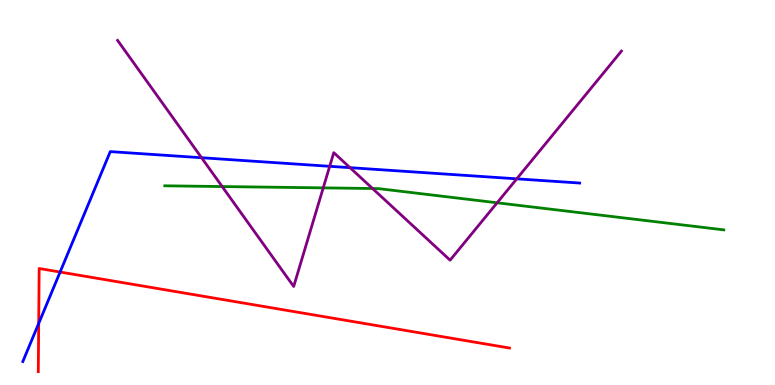[{'lines': ['blue', 'red'], 'intersections': [{'x': 0.499, 'y': 1.6}, {'x': 0.776, 'y': 2.93}]}, {'lines': ['green', 'red'], 'intersections': []}, {'lines': ['purple', 'red'], 'intersections': []}, {'lines': ['blue', 'green'], 'intersections': []}, {'lines': ['blue', 'purple'], 'intersections': [{'x': 2.6, 'y': 5.9}, {'x': 4.25, 'y': 5.68}, {'x': 4.52, 'y': 5.65}, {'x': 6.67, 'y': 5.36}]}, {'lines': ['green', 'purple'], 'intersections': [{'x': 2.87, 'y': 5.15}, {'x': 4.17, 'y': 5.12}, {'x': 4.81, 'y': 5.1}, {'x': 6.41, 'y': 4.73}]}]